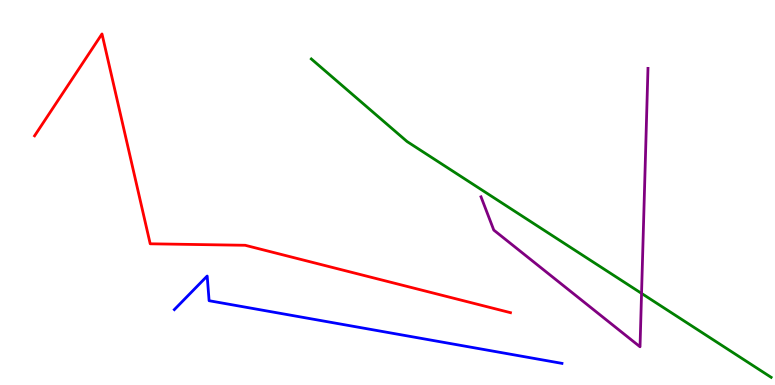[{'lines': ['blue', 'red'], 'intersections': []}, {'lines': ['green', 'red'], 'intersections': []}, {'lines': ['purple', 'red'], 'intersections': []}, {'lines': ['blue', 'green'], 'intersections': []}, {'lines': ['blue', 'purple'], 'intersections': []}, {'lines': ['green', 'purple'], 'intersections': [{'x': 8.28, 'y': 2.38}]}]